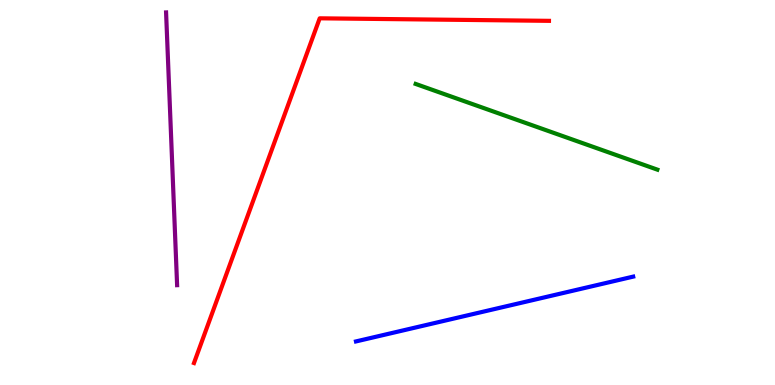[{'lines': ['blue', 'red'], 'intersections': []}, {'lines': ['green', 'red'], 'intersections': []}, {'lines': ['purple', 'red'], 'intersections': []}, {'lines': ['blue', 'green'], 'intersections': []}, {'lines': ['blue', 'purple'], 'intersections': []}, {'lines': ['green', 'purple'], 'intersections': []}]